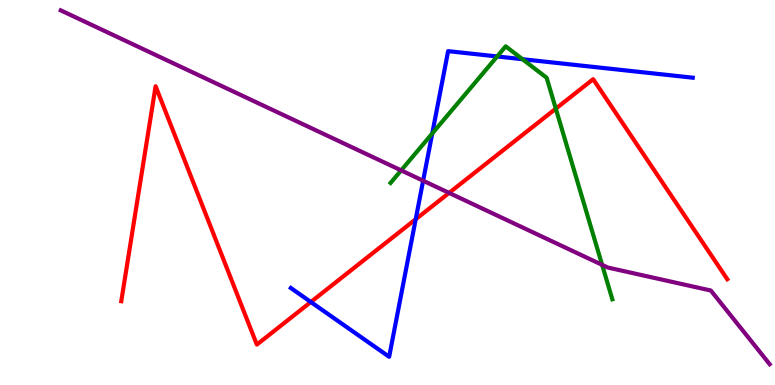[{'lines': ['blue', 'red'], 'intersections': [{'x': 4.01, 'y': 2.16}, {'x': 5.36, 'y': 4.31}]}, {'lines': ['green', 'red'], 'intersections': [{'x': 7.17, 'y': 7.18}]}, {'lines': ['purple', 'red'], 'intersections': [{'x': 5.79, 'y': 4.99}]}, {'lines': ['blue', 'green'], 'intersections': [{'x': 5.58, 'y': 6.53}, {'x': 6.42, 'y': 8.53}, {'x': 6.74, 'y': 8.46}]}, {'lines': ['blue', 'purple'], 'intersections': [{'x': 5.46, 'y': 5.31}]}, {'lines': ['green', 'purple'], 'intersections': [{'x': 5.18, 'y': 5.57}, {'x': 7.77, 'y': 3.12}]}]